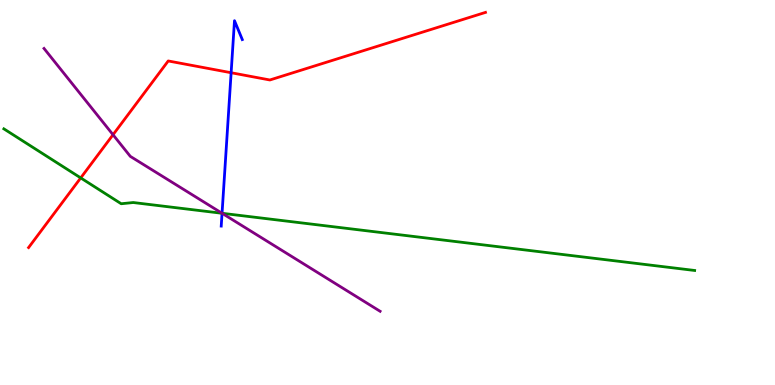[{'lines': ['blue', 'red'], 'intersections': [{'x': 2.98, 'y': 8.11}]}, {'lines': ['green', 'red'], 'intersections': [{'x': 1.04, 'y': 5.38}]}, {'lines': ['purple', 'red'], 'intersections': [{'x': 1.46, 'y': 6.5}]}, {'lines': ['blue', 'green'], 'intersections': [{'x': 2.87, 'y': 4.46}]}, {'lines': ['blue', 'purple'], 'intersections': [{'x': 2.87, 'y': 4.46}]}, {'lines': ['green', 'purple'], 'intersections': [{'x': 2.87, 'y': 4.46}]}]